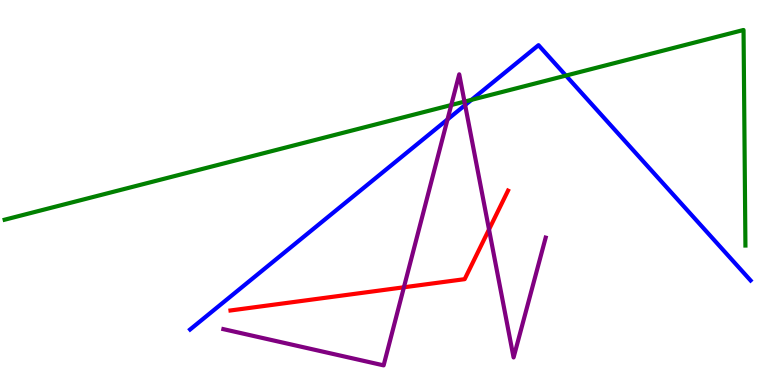[{'lines': ['blue', 'red'], 'intersections': []}, {'lines': ['green', 'red'], 'intersections': []}, {'lines': ['purple', 'red'], 'intersections': [{'x': 5.21, 'y': 2.54}, {'x': 6.31, 'y': 4.04}]}, {'lines': ['blue', 'green'], 'intersections': [{'x': 6.08, 'y': 7.41}, {'x': 7.3, 'y': 8.04}]}, {'lines': ['blue', 'purple'], 'intersections': [{'x': 5.77, 'y': 6.9}, {'x': 6.0, 'y': 7.27}]}, {'lines': ['green', 'purple'], 'intersections': [{'x': 5.82, 'y': 7.27}, {'x': 5.99, 'y': 7.36}]}]